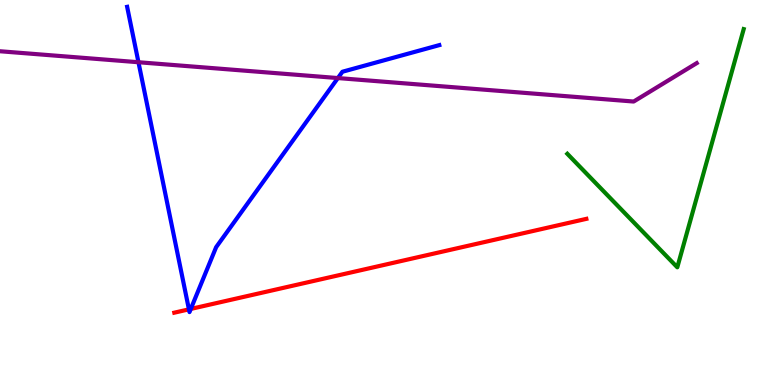[{'lines': ['blue', 'red'], 'intersections': [{'x': 2.44, 'y': 1.96}, {'x': 2.46, 'y': 1.98}]}, {'lines': ['green', 'red'], 'intersections': []}, {'lines': ['purple', 'red'], 'intersections': []}, {'lines': ['blue', 'green'], 'intersections': []}, {'lines': ['blue', 'purple'], 'intersections': [{'x': 1.79, 'y': 8.38}, {'x': 4.36, 'y': 7.97}]}, {'lines': ['green', 'purple'], 'intersections': []}]